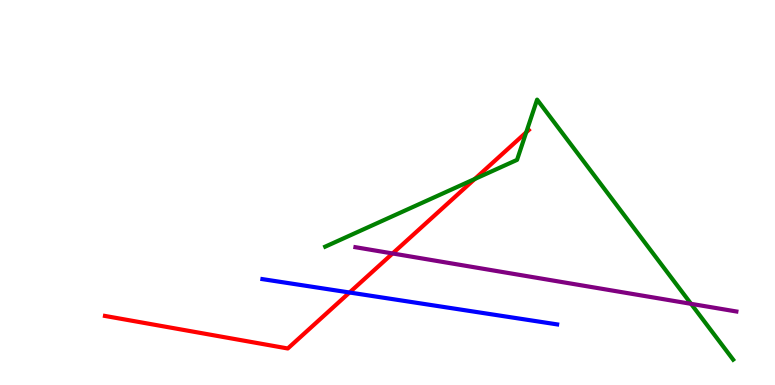[{'lines': ['blue', 'red'], 'intersections': [{'x': 4.51, 'y': 2.4}]}, {'lines': ['green', 'red'], 'intersections': [{'x': 6.13, 'y': 5.35}, {'x': 6.79, 'y': 6.56}]}, {'lines': ['purple', 'red'], 'intersections': [{'x': 5.07, 'y': 3.42}]}, {'lines': ['blue', 'green'], 'intersections': []}, {'lines': ['blue', 'purple'], 'intersections': []}, {'lines': ['green', 'purple'], 'intersections': [{'x': 8.92, 'y': 2.11}]}]